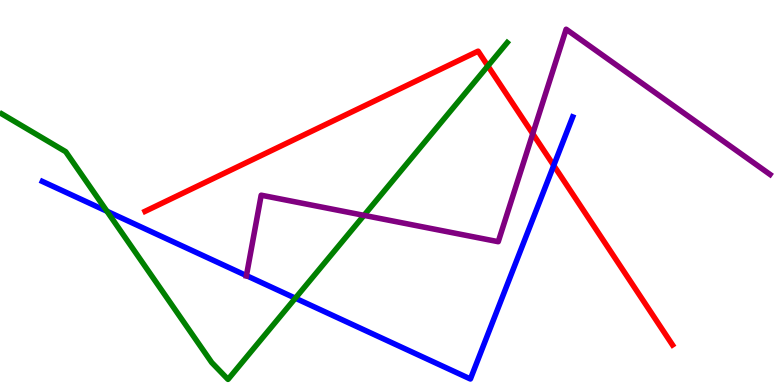[{'lines': ['blue', 'red'], 'intersections': [{'x': 7.15, 'y': 5.7}]}, {'lines': ['green', 'red'], 'intersections': [{'x': 6.3, 'y': 8.29}]}, {'lines': ['purple', 'red'], 'intersections': [{'x': 6.87, 'y': 6.53}]}, {'lines': ['blue', 'green'], 'intersections': [{'x': 1.38, 'y': 4.51}, {'x': 3.81, 'y': 2.25}]}, {'lines': ['blue', 'purple'], 'intersections': [{'x': 3.18, 'y': 2.84}]}, {'lines': ['green', 'purple'], 'intersections': [{'x': 4.7, 'y': 4.41}]}]